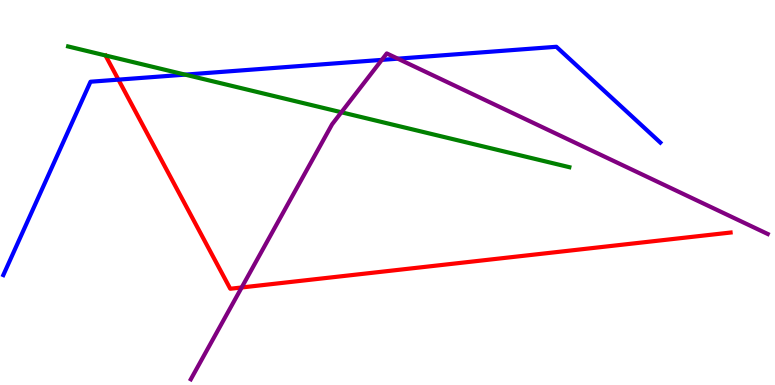[{'lines': ['blue', 'red'], 'intersections': [{'x': 1.53, 'y': 7.93}]}, {'lines': ['green', 'red'], 'intersections': []}, {'lines': ['purple', 'red'], 'intersections': [{'x': 3.12, 'y': 2.53}]}, {'lines': ['blue', 'green'], 'intersections': [{'x': 2.39, 'y': 8.06}]}, {'lines': ['blue', 'purple'], 'intersections': [{'x': 4.93, 'y': 8.44}, {'x': 5.13, 'y': 8.48}]}, {'lines': ['green', 'purple'], 'intersections': [{'x': 4.4, 'y': 7.08}]}]